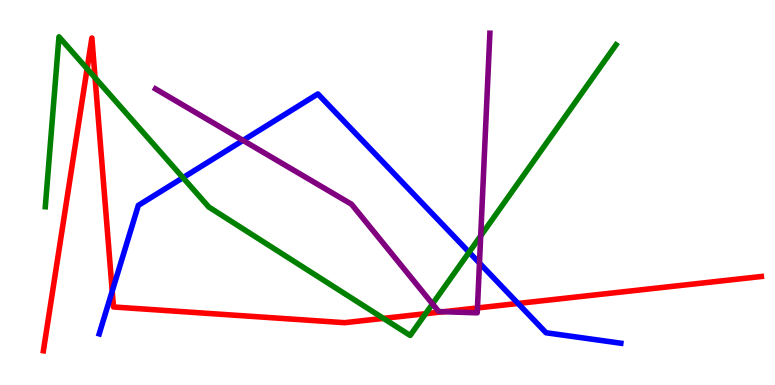[{'lines': ['blue', 'red'], 'intersections': [{'x': 1.45, 'y': 2.44}, {'x': 6.68, 'y': 2.12}]}, {'lines': ['green', 'red'], 'intersections': [{'x': 1.12, 'y': 8.21}, {'x': 1.23, 'y': 7.98}, {'x': 4.95, 'y': 1.73}, {'x': 5.49, 'y': 1.85}]}, {'lines': ['purple', 'red'], 'intersections': [{'x': 5.72, 'y': 1.9}, {'x': 6.16, 'y': 2.0}]}, {'lines': ['blue', 'green'], 'intersections': [{'x': 2.36, 'y': 5.38}, {'x': 6.05, 'y': 3.45}]}, {'lines': ['blue', 'purple'], 'intersections': [{'x': 3.14, 'y': 6.35}, {'x': 6.19, 'y': 3.17}]}, {'lines': ['green', 'purple'], 'intersections': [{'x': 5.58, 'y': 2.11}, {'x': 6.2, 'y': 3.87}]}]